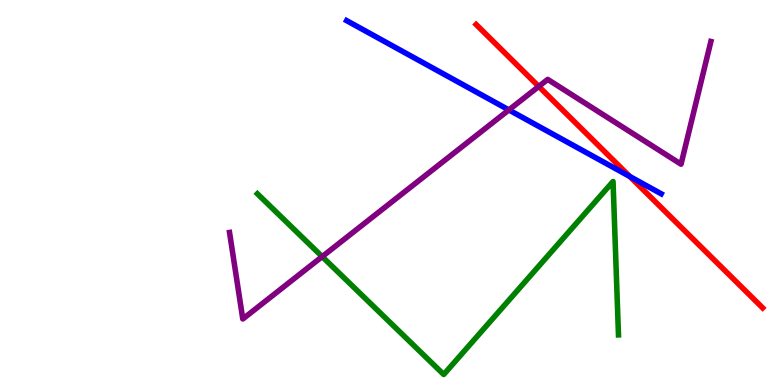[{'lines': ['blue', 'red'], 'intersections': [{'x': 8.13, 'y': 5.42}]}, {'lines': ['green', 'red'], 'intersections': []}, {'lines': ['purple', 'red'], 'intersections': [{'x': 6.95, 'y': 7.75}]}, {'lines': ['blue', 'green'], 'intersections': []}, {'lines': ['blue', 'purple'], 'intersections': [{'x': 6.57, 'y': 7.14}]}, {'lines': ['green', 'purple'], 'intersections': [{'x': 4.16, 'y': 3.33}]}]